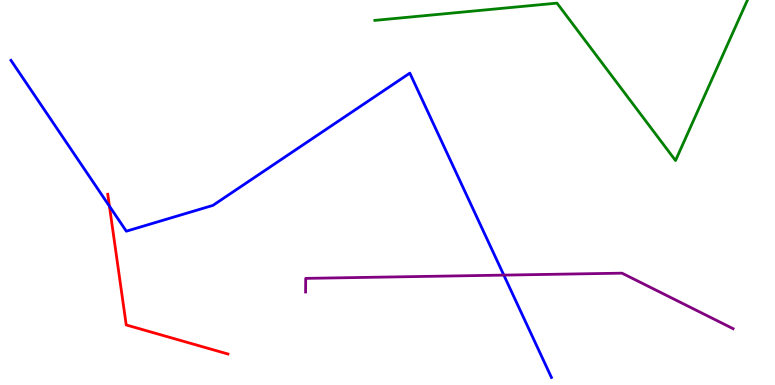[{'lines': ['blue', 'red'], 'intersections': [{'x': 1.41, 'y': 4.64}]}, {'lines': ['green', 'red'], 'intersections': []}, {'lines': ['purple', 'red'], 'intersections': []}, {'lines': ['blue', 'green'], 'intersections': []}, {'lines': ['blue', 'purple'], 'intersections': [{'x': 6.5, 'y': 2.85}]}, {'lines': ['green', 'purple'], 'intersections': []}]